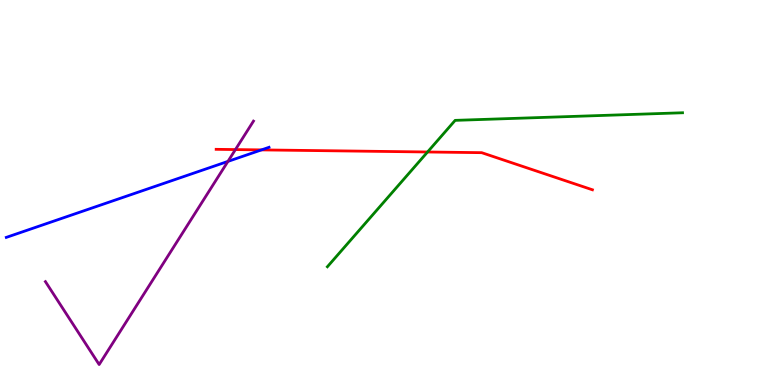[{'lines': ['blue', 'red'], 'intersections': [{'x': 3.37, 'y': 6.11}]}, {'lines': ['green', 'red'], 'intersections': [{'x': 5.52, 'y': 6.05}]}, {'lines': ['purple', 'red'], 'intersections': [{'x': 3.04, 'y': 6.12}]}, {'lines': ['blue', 'green'], 'intersections': []}, {'lines': ['blue', 'purple'], 'intersections': [{'x': 2.94, 'y': 5.81}]}, {'lines': ['green', 'purple'], 'intersections': []}]